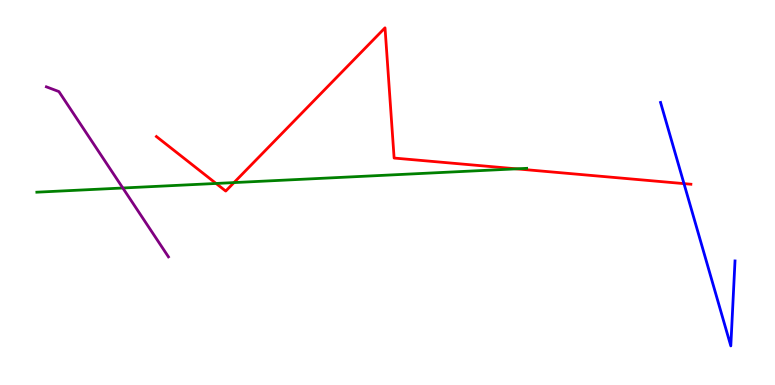[{'lines': ['blue', 'red'], 'intersections': [{'x': 8.83, 'y': 5.23}]}, {'lines': ['green', 'red'], 'intersections': [{'x': 2.79, 'y': 5.23}, {'x': 3.02, 'y': 5.26}, {'x': 6.66, 'y': 5.61}]}, {'lines': ['purple', 'red'], 'intersections': []}, {'lines': ['blue', 'green'], 'intersections': []}, {'lines': ['blue', 'purple'], 'intersections': []}, {'lines': ['green', 'purple'], 'intersections': [{'x': 1.58, 'y': 5.12}]}]